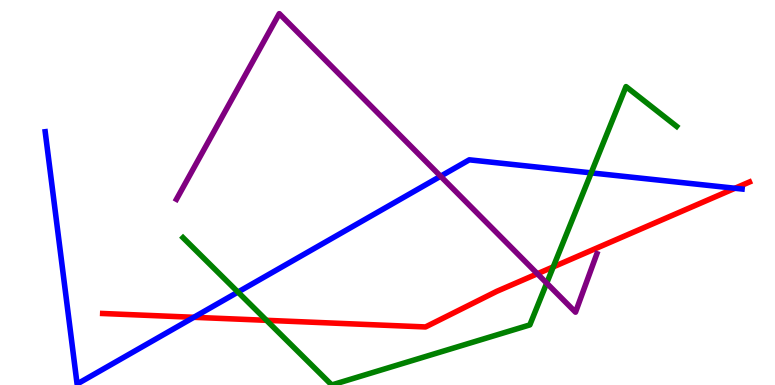[{'lines': ['blue', 'red'], 'intersections': [{'x': 2.5, 'y': 1.76}, {'x': 9.48, 'y': 5.11}]}, {'lines': ['green', 'red'], 'intersections': [{'x': 3.44, 'y': 1.68}, {'x': 7.14, 'y': 3.07}]}, {'lines': ['purple', 'red'], 'intersections': [{'x': 6.93, 'y': 2.89}]}, {'lines': ['blue', 'green'], 'intersections': [{'x': 3.07, 'y': 2.41}, {'x': 7.63, 'y': 5.51}]}, {'lines': ['blue', 'purple'], 'intersections': [{'x': 5.69, 'y': 5.42}]}, {'lines': ['green', 'purple'], 'intersections': [{'x': 7.05, 'y': 2.65}]}]